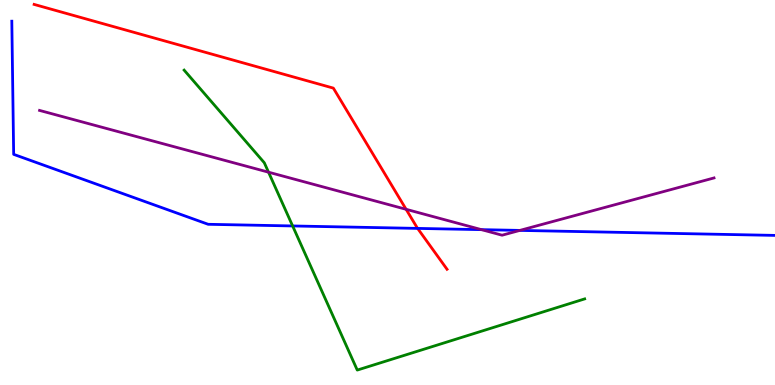[{'lines': ['blue', 'red'], 'intersections': [{'x': 5.39, 'y': 4.07}]}, {'lines': ['green', 'red'], 'intersections': []}, {'lines': ['purple', 'red'], 'intersections': [{'x': 5.24, 'y': 4.56}]}, {'lines': ['blue', 'green'], 'intersections': [{'x': 3.78, 'y': 4.13}]}, {'lines': ['blue', 'purple'], 'intersections': [{'x': 6.21, 'y': 4.04}, {'x': 6.71, 'y': 4.02}]}, {'lines': ['green', 'purple'], 'intersections': [{'x': 3.46, 'y': 5.53}]}]